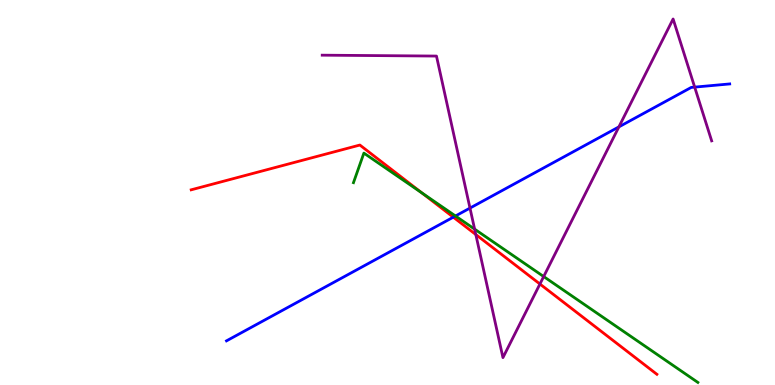[{'lines': ['blue', 'red'], 'intersections': [{'x': 5.85, 'y': 4.36}]}, {'lines': ['green', 'red'], 'intersections': [{'x': 5.44, 'y': 4.99}]}, {'lines': ['purple', 'red'], 'intersections': [{'x': 6.14, 'y': 3.91}, {'x': 6.97, 'y': 2.62}]}, {'lines': ['blue', 'green'], 'intersections': [{'x': 5.88, 'y': 4.39}]}, {'lines': ['blue', 'purple'], 'intersections': [{'x': 6.06, 'y': 4.6}, {'x': 7.99, 'y': 6.7}, {'x': 8.96, 'y': 7.74}]}, {'lines': ['green', 'purple'], 'intersections': [{'x': 6.12, 'y': 4.05}, {'x': 7.02, 'y': 2.82}]}]